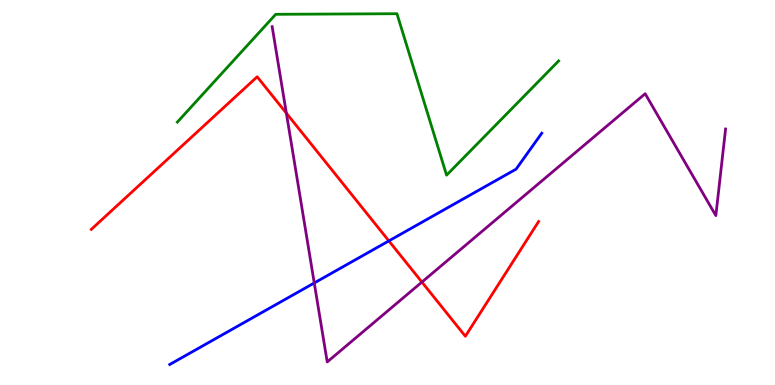[{'lines': ['blue', 'red'], 'intersections': [{'x': 5.02, 'y': 3.74}]}, {'lines': ['green', 'red'], 'intersections': []}, {'lines': ['purple', 'red'], 'intersections': [{'x': 3.7, 'y': 7.06}, {'x': 5.44, 'y': 2.67}]}, {'lines': ['blue', 'green'], 'intersections': []}, {'lines': ['blue', 'purple'], 'intersections': [{'x': 4.05, 'y': 2.65}]}, {'lines': ['green', 'purple'], 'intersections': []}]